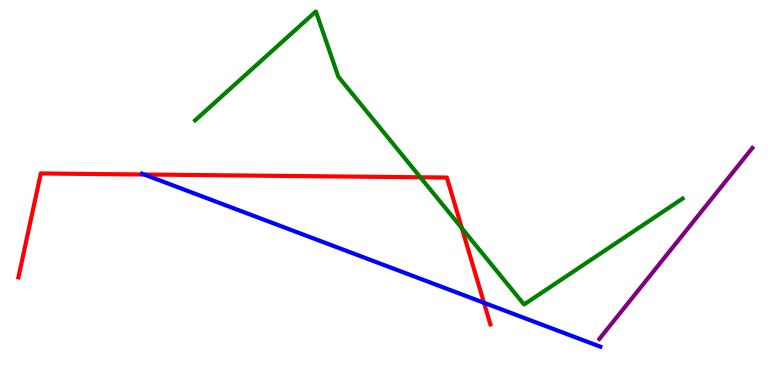[{'lines': ['blue', 'red'], 'intersections': [{'x': 1.86, 'y': 5.47}, {'x': 6.24, 'y': 2.14}]}, {'lines': ['green', 'red'], 'intersections': [{'x': 5.42, 'y': 5.4}, {'x': 5.96, 'y': 4.07}]}, {'lines': ['purple', 'red'], 'intersections': []}, {'lines': ['blue', 'green'], 'intersections': []}, {'lines': ['blue', 'purple'], 'intersections': []}, {'lines': ['green', 'purple'], 'intersections': []}]